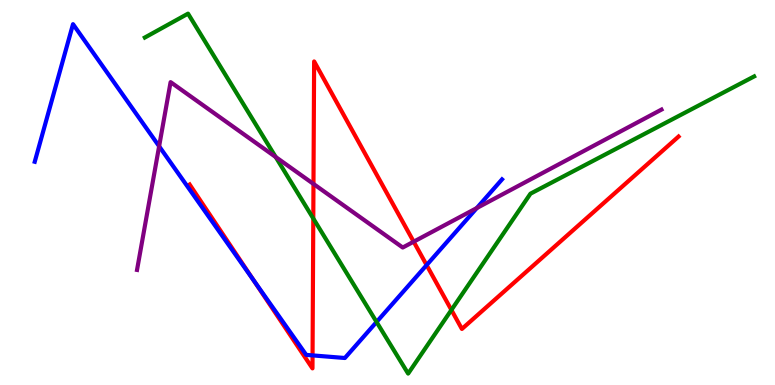[{'lines': ['blue', 'red'], 'intersections': [{'x': 3.27, 'y': 2.72}, {'x': 4.03, 'y': 0.769}, {'x': 5.5, 'y': 3.11}]}, {'lines': ['green', 'red'], 'intersections': [{'x': 4.04, 'y': 4.33}, {'x': 5.82, 'y': 1.95}]}, {'lines': ['purple', 'red'], 'intersections': [{'x': 4.04, 'y': 5.22}, {'x': 5.34, 'y': 3.72}]}, {'lines': ['blue', 'green'], 'intersections': [{'x': 4.86, 'y': 1.64}]}, {'lines': ['blue', 'purple'], 'intersections': [{'x': 2.05, 'y': 6.2}, {'x': 6.15, 'y': 4.6}]}, {'lines': ['green', 'purple'], 'intersections': [{'x': 3.56, 'y': 5.92}]}]